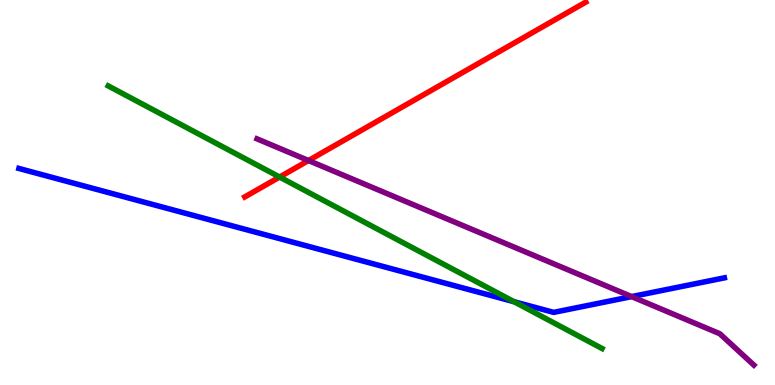[{'lines': ['blue', 'red'], 'intersections': []}, {'lines': ['green', 'red'], 'intersections': [{'x': 3.61, 'y': 5.4}]}, {'lines': ['purple', 'red'], 'intersections': [{'x': 3.98, 'y': 5.83}]}, {'lines': ['blue', 'green'], 'intersections': [{'x': 6.63, 'y': 2.16}]}, {'lines': ['blue', 'purple'], 'intersections': [{'x': 8.15, 'y': 2.3}]}, {'lines': ['green', 'purple'], 'intersections': []}]